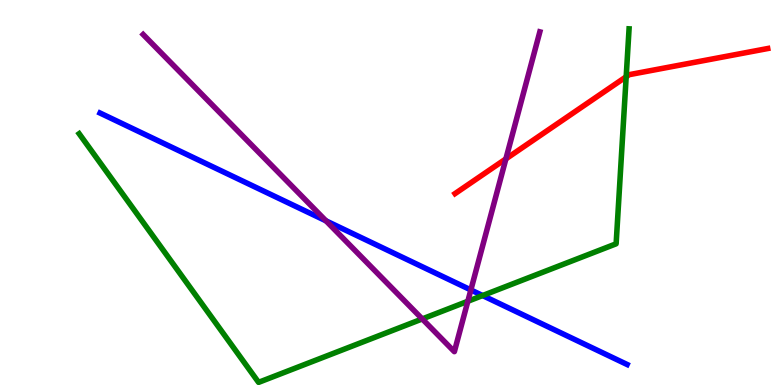[{'lines': ['blue', 'red'], 'intersections': []}, {'lines': ['green', 'red'], 'intersections': [{'x': 8.08, 'y': 8.01}]}, {'lines': ['purple', 'red'], 'intersections': [{'x': 6.53, 'y': 5.87}]}, {'lines': ['blue', 'green'], 'intersections': [{'x': 6.23, 'y': 2.32}]}, {'lines': ['blue', 'purple'], 'intersections': [{'x': 4.21, 'y': 4.26}, {'x': 6.08, 'y': 2.47}]}, {'lines': ['green', 'purple'], 'intersections': [{'x': 5.45, 'y': 1.72}, {'x': 6.04, 'y': 2.17}]}]